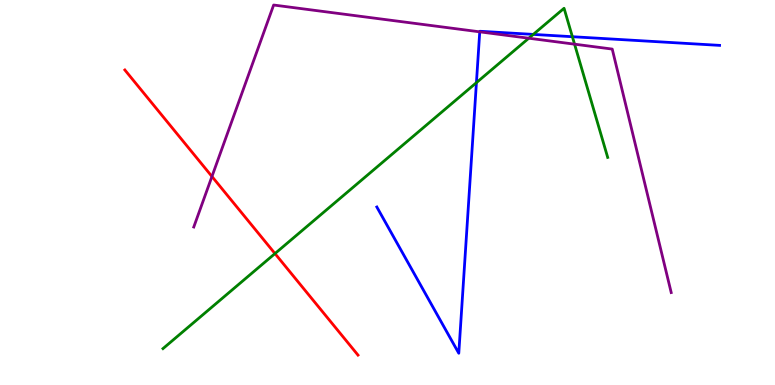[{'lines': ['blue', 'red'], 'intersections': []}, {'lines': ['green', 'red'], 'intersections': [{'x': 3.55, 'y': 3.41}]}, {'lines': ['purple', 'red'], 'intersections': [{'x': 2.73, 'y': 5.42}]}, {'lines': ['blue', 'green'], 'intersections': [{'x': 6.15, 'y': 7.85}, {'x': 6.88, 'y': 9.11}, {'x': 7.39, 'y': 9.05}]}, {'lines': ['blue', 'purple'], 'intersections': [{'x': 6.19, 'y': 9.17}]}, {'lines': ['green', 'purple'], 'intersections': [{'x': 6.82, 'y': 9.01}, {'x': 7.41, 'y': 8.85}]}]